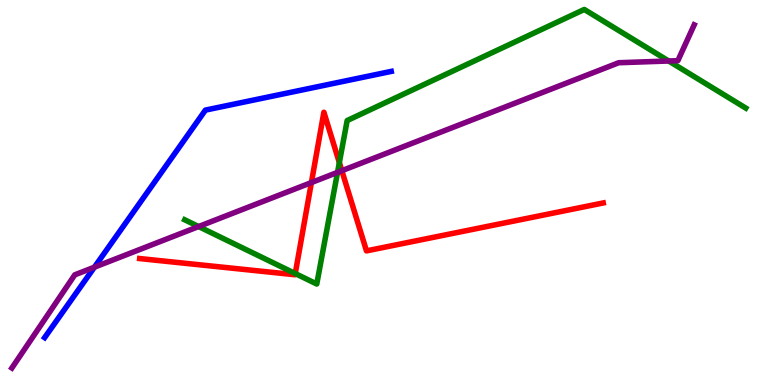[{'lines': ['blue', 'red'], 'intersections': []}, {'lines': ['green', 'red'], 'intersections': [{'x': 3.81, 'y': 2.89}, {'x': 4.38, 'y': 5.78}]}, {'lines': ['purple', 'red'], 'intersections': [{'x': 4.02, 'y': 5.26}, {'x': 4.41, 'y': 5.57}]}, {'lines': ['blue', 'green'], 'intersections': []}, {'lines': ['blue', 'purple'], 'intersections': [{'x': 1.22, 'y': 3.06}]}, {'lines': ['green', 'purple'], 'intersections': [{'x': 2.56, 'y': 4.12}, {'x': 4.36, 'y': 5.52}, {'x': 8.63, 'y': 8.42}]}]